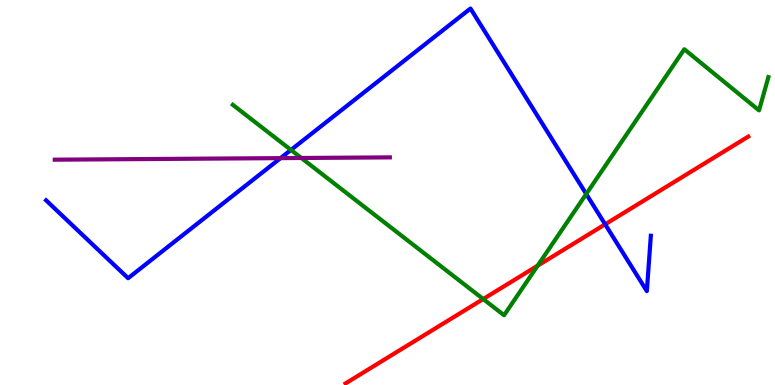[{'lines': ['blue', 'red'], 'intersections': [{'x': 7.81, 'y': 4.17}]}, {'lines': ['green', 'red'], 'intersections': [{'x': 6.23, 'y': 2.23}, {'x': 6.94, 'y': 3.1}]}, {'lines': ['purple', 'red'], 'intersections': []}, {'lines': ['blue', 'green'], 'intersections': [{'x': 3.75, 'y': 6.11}, {'x': 7.56, 'y': 4.96}]}, {'lines': ['blue', 'purple'], 'intersections': [{'x': 3.62, 'y': 5.89}]}, {'lines': ['green', 'purple'], 'intersections': [{'x': 3.89, 'y': 5.9}]}]